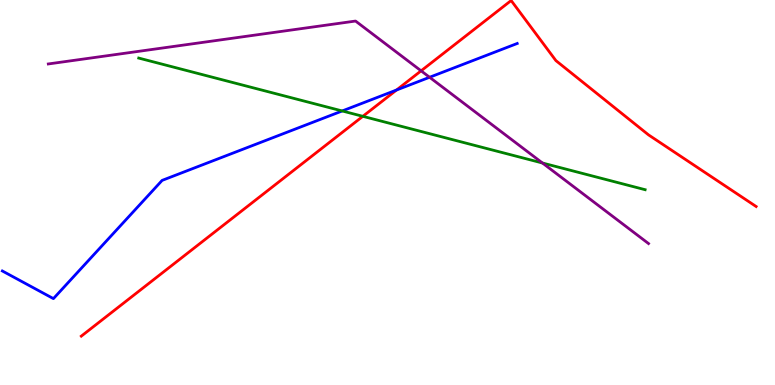[{'lines': ['blue', 'red'], 'intersections': [{'x': 5.12, 'y': 7.66}]}, {'lines': ['green', 'red'], 'intersections': [{'x': 4.68, 'y': 6.98}]}, {'lines': ['purple', 'red'], 'intersections': [{'x': 5.43, 'y': 8.16}]}, {'lines': ['blue', 'green'], 'intersections': [{'x': 4.42, 'y': 7.12}]}, {'lines': ['blue', 'purple'], 'intersections': [{'x': 5.54, 'y': 7.99}]}, {'lines': ['green', 'purple'], 'intersections': [{'x': 7.0, 'y': 5.77}]}]